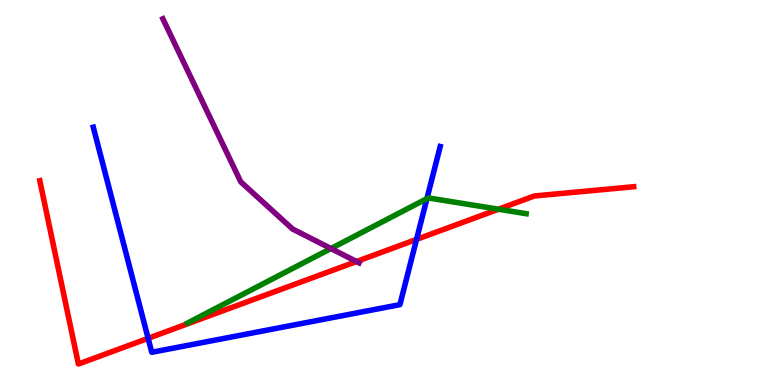[{'lines': ['blue', 'red'], 'intersections': [{'x': 1.91, 'y': 1.21}, {'x': 5.37, 'y': 3.78}]}, {'lines': ['green', 'red'], 'intersections': [{'x': 6.43, 'y': 4.57}]}, {'lines': ['purple', 'red'], 'intersections': [{'x': 4.6, 'y': 3.21}]}, {'lines': ['blue', 'green'], 'intersections': [{'x': 5.51, 'y': 4.84}]}, {'lines': ['blue', 'purple'], 'intersections': []}, {'lines': ['green', 'purple'], 'intersections': [{'x': 4.27, 'y': 3.54}]}]